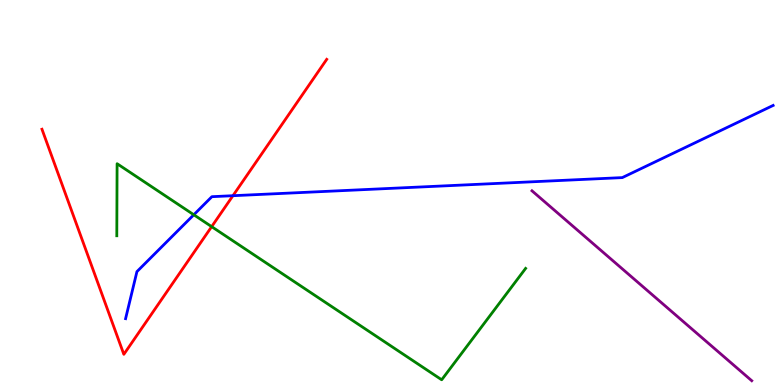[{'lines': ['blue', 'red'], 'intersections': [{'x': 3.01, 'y': 4.92}]}, {'lines': ['green', 'red'], 'intersections': [{'x': 2.73, 'y': 4.11}]}, {'lines': ['purple', 'red'], 'intersections': []}, {'lines': ['blue', 'green'], 'intersections': [{'x': 2.5, 'y': 4.42}]}, {'lines': ['blue', 'purple'], 'intersections': []}, {'lines': ['green', 'purple'], 'intersections': []}]